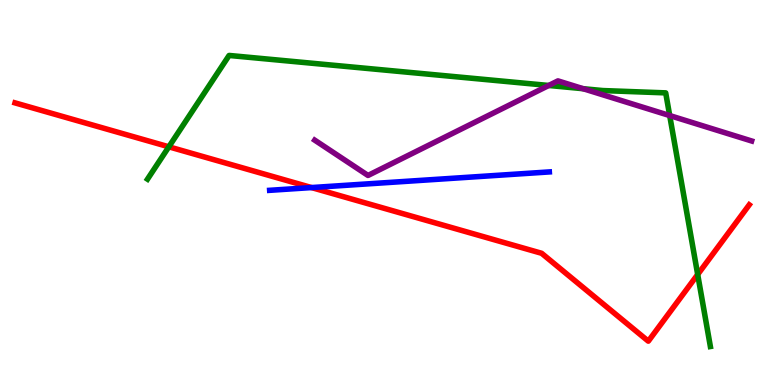[{'lines': ['blue', 'red'], 'intersections': [{'x': 4.02, 'y': 5.13}]}, {'lines': ['green', 'red'], 'intersections': [{'x': 2.18, 'y': 6.19}, {'x': 9.0, 'y': 2.87}]}, {'lines': ['purple', 'red'], 'intersections': []}, {'lines': ['blue', 'green'], 'intersections': []}, {'lines': ['blue', 'purple'], 'intersections': []}, {'lines': ['green', 'purple'], 'intersections': [{'x': 7.08, 'y': 7.78}, {'x': 7.52, 'y': 7.7}, {'x': 8.64, 'y': 7.0}]}]